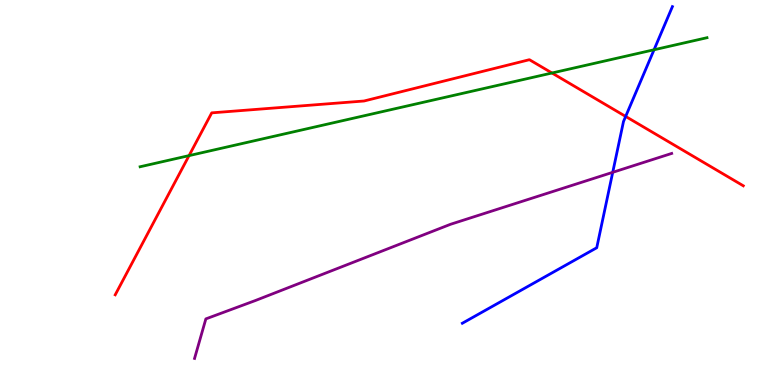[{'lines': ['blue', 'red'], 'intersections': [{'x': 8.07, 'y': 6.98}]}, {'lines': ['green', 'red'], 'intersections': [{'x': 2.44, 'y': 5.96}, {'x': 7.12, 'y': 8.1}]}, {'lines': ['purple', 'red'], 'intersections': []}, {'lines': ['blue', 'green'], 'intersections': [{'x': 8.44, 'y': 8.71}]}, {'lines': ['blue', 'purple'], 'intersections': [{'x': 7.91, 'y': 5.52}]}, {'lines': ['green', 'purple'], 'intersections': []}]